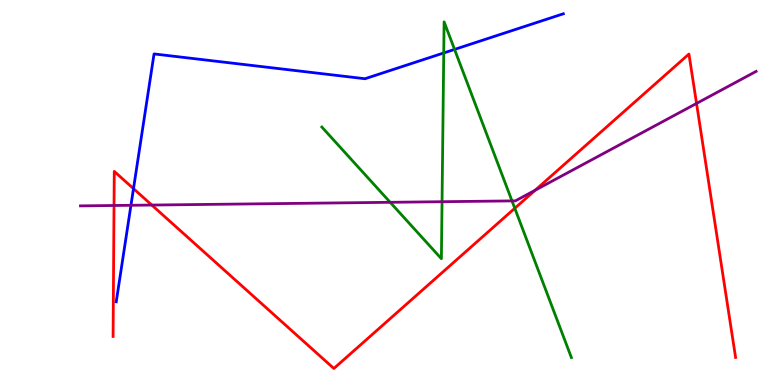[{'lines': ['blue', 'red'], 'intersections': [{'x': 1.72, 'y': 5.1}]}, {'lines': ['green', 'red'], 'intersections': [{'x': 6.64, 'y': 4.59}]}, {'lines': ['purple', 'red'], 'intersections': [{'x': 1.47, 'y': 4.66}, {'x': 1.96, 'y': 4.67}, {'x': 6.91, 'y': 5.06}, {'x': 8.99, 'y': 7.31}]}, {'lines': ['blue', 'green'], 'intersections': [{'x': 5.73, 'y': 8.62}, {'x': 5.87, 'y': 8.72}]}, {'lines': ['blue', 'purple'], 'intersections': [{'x': 1.69, 'y': 4.67}]}, {'lines': ['green', 'purple'], 'intersections': [{'x': 5.03, 'y': 4.75}, {'x': 5.7, 'y': 4.76}, {'x': 6.61, 'y': 4.78}]}]